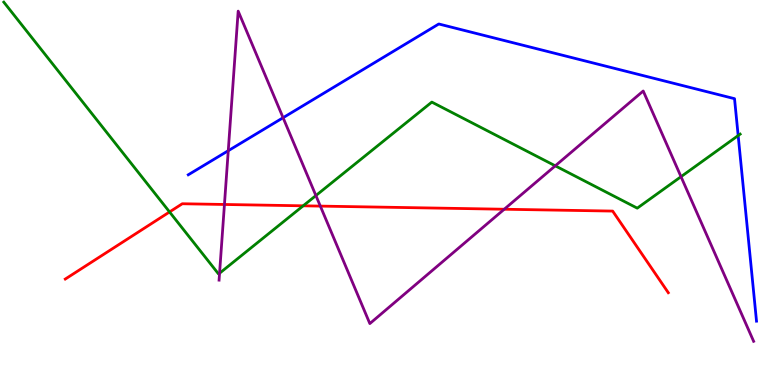[{'lines': ['blue', 'red'], 'intersections': []}, {'lines': ['green', 'red'], 'intersections': [{'x': 2.19, 'y': 4.49}, {'x': 3.91, 'y': 4.65}]}, {'lines': ['purple', 'red'], 'intersections': [{'x': 2.9, 'y': 4.69}, {'x': 4.13, 'y': 4.65}, {'x': 6.51, 'y': 4.57}]}, {'lines': ['blue', 'green'], 'intersections': [{'x': 9.52, 'y': 6.48}]}, {'lines': ['blue', 'purple'], 'intersections': [{'x': 2.95, 'y': 6.09}, {'x': 3.65, 'y': 6.94}]}, {'lines': ['green', 'purple'], 'intersections': [{'x': 2.83, 'y': 2.9}, {'x': 4.08, 'y': 4.92}, {'x': 7.16, 'y': 5.69}, {'x': 8.79, 'y': 5.41}]}]